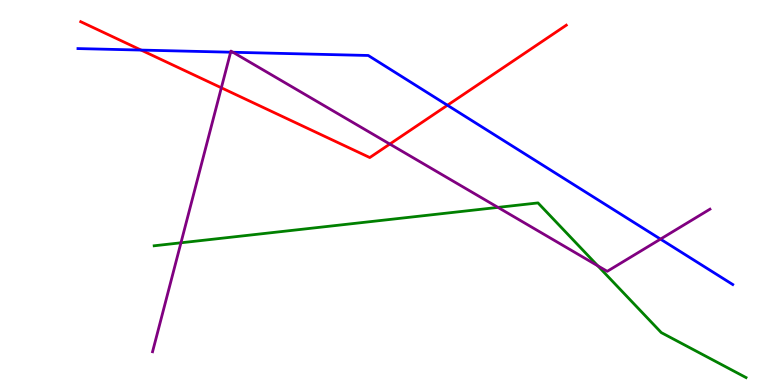[{'lines': ['blue', 'red'], 'intersections': [{'x': 1.82, 'y': 8.7}, {'x': 5.77, 'y': 7.27}]}, {'lines': ['green', 'red'], 'intersections': []}, {'lines': ['purple', 'red'], 'intersections': [{'x': 2.86, 'y': 7.72}, {'x': 5.03, 'y': 6.26}]}, {'lines': ['blue', 'green'], 'intersections': []}, {'lines': ['blue', 'purple'], 'intersections': [{'x': 2.98, 'y': 8.64}, {'x': 3.01, 'y': 8.64}, {'x': 8.52, 'y': 3.79}]}, {'lines': ['green', 'purple'], 'intersections': [{'x': 2.33, 'y': 3.69}, {'x': 6.43, 'y': 4.61}, {'x': 7.71, 'y': 3.1}]}]